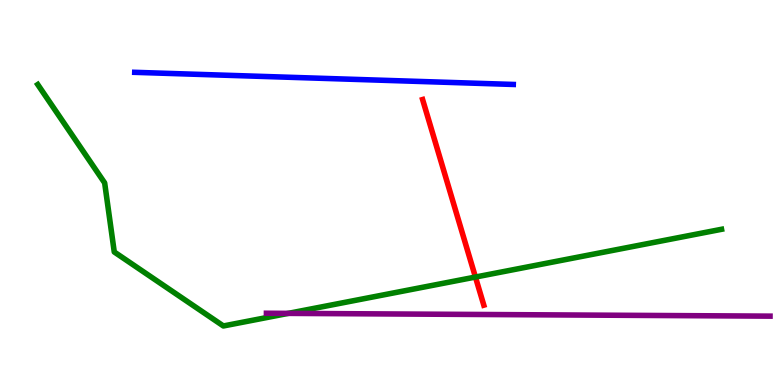[{'lines': ['blue', 'red'], 'intersections': []}, {'lines': ['green', 'red'], 'intersections': [{'x': 6.13, 'y': 2.8}]}, {'lines': ['purple', 'red'], 'intersections': []}, {'lines': ['blue', 'green'], 'intersections': []}, {'lines': ['blue', 'purple'], 'intersections': []}, {'lines': ['green', 'purple'], 'intersections': [{'x': 3.72, 'y': 1.86}]}]